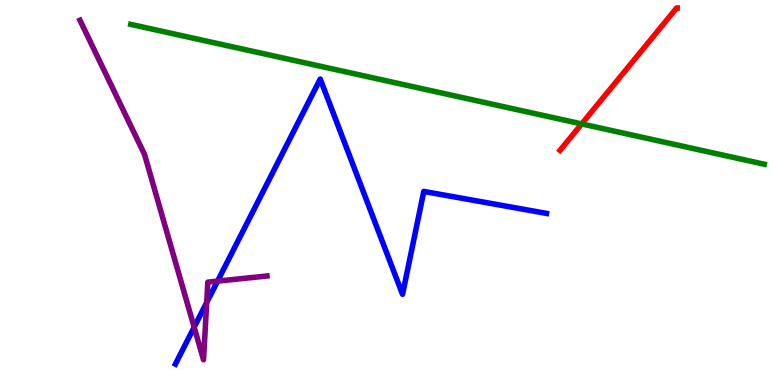[{'lines': ['blue', 'red'], 'intersections': []}, {'lines': ['green', 'red'], 'intersections': [{'x': 7.51, 'y': 6.78}]}, {'lines': ['purple', 'red'], 'intersections': []}, {'lines': ['blue', 'green'], 'intersections': []}, {'lines': ['blue', 'purple'], 'intersections': [{'x': 2.51, 'y': 1.5}, {'x': 2.67, 'y': 2.14}, {'x': 2.81, 'y': 2.7}]}, {'lines': ['green', 'purple'], 'intersections': []}]